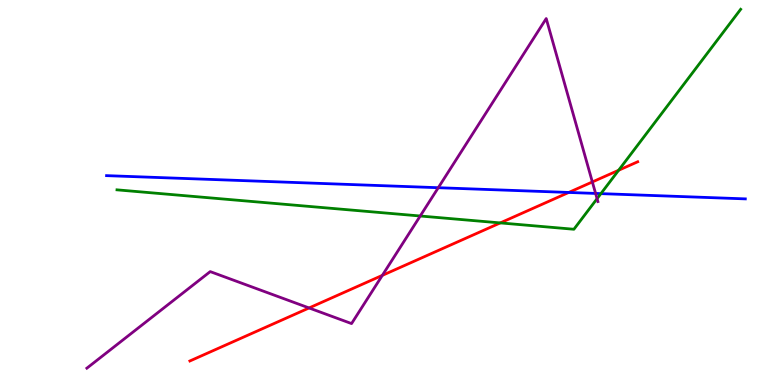[{'lines': ['blue', 'red'], 'intersections': [{'x': 7.34, 'y': 5.0}]}, {'lines': ['green', 'red'], 'intersections': [{'x': 6.46, 'y': 4.21}, {'x': 7.98, 'y': 5.58}]}, {'lines': ['purple', 'red'], 'intersections': [{'x': 3.99, 'y': 2.0}, {'x': 4.93, 'y': 2.85}, {'x': 7.64, 'y': 5.27}]}, {'lines': ['blue', 'green'], 'intersections': [{'x': 7.75, 'y': 4.97}]}, {'lines': ['blue', 'purple'], 'intersections': [{'x': 5.66, 'y': 5.12}, {'x': 7.69, 'y': 4.98}]}, {'lines': ['green', 'purple'], 'intersections': [{'x': 5.42, 'y': 4.39}, {'x': 7.7, 'y': 4.84}]}]